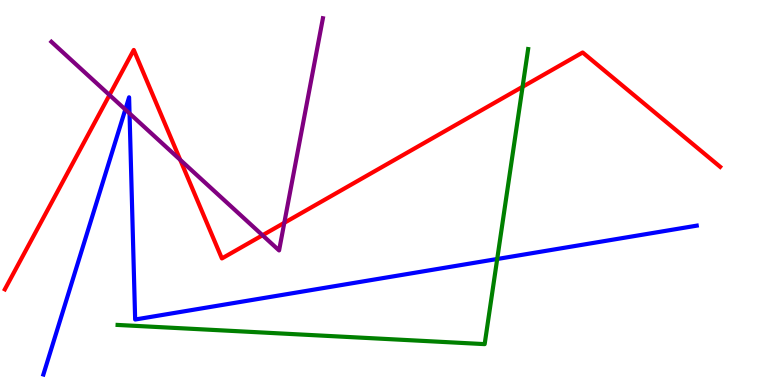[{'lines': ['blue', 'red'], 'intersections': []}, {'lines': ['green', 'red'], 'intersections': [{'x': 6.74, 'y': 7.75}]}, {'lines': ['purple', 'red'], 'intersections': [{'x': 1.41, 'y': 7.53}, {'x': 2.33, 'y': 5.85}, {'x': 3.39, 'y': 3.89}, {'x': 3.67, 'y': 4.21}]}, {'lines': ['blue', 'green'], 'intersections': [{'x': 6.42, 'y': 3.27}]}, {'lines': ['blue', 'purple'], 'intersections': [{'x': 1.62, 'y': 7.16}, {'x': 1.67, 'y': 7.05}]}, {'lines': ['green', 'purple'], 'intersections': []}]